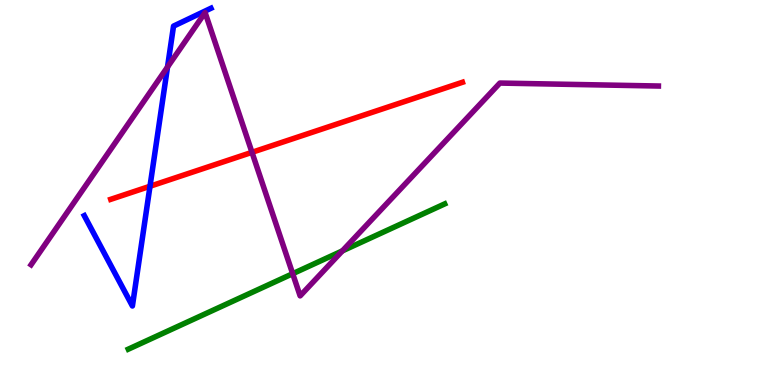[{'lines': ['blue', 'red'], 'intersections': [{'x': 1.94, 'y': 5.16}]}, {'lines': ['green', 'red'], 'intersections': []}, {'lines': ['purple', 'red'], 'intersections': [{'x': 3.25, 'y': 6.04}]}, {'lines': ['blue', 'green'], 'intersections': []}, {'lines': ['blue', 'purple'], 'intersections': [{'x': 2.16, 'y': 8.26}]}, {'lines': ['green', 'purple'], 'intersections': [{'x': 3.78, 'y': 2.89}, {'x': 4.42, 'y': 3.48}]}]